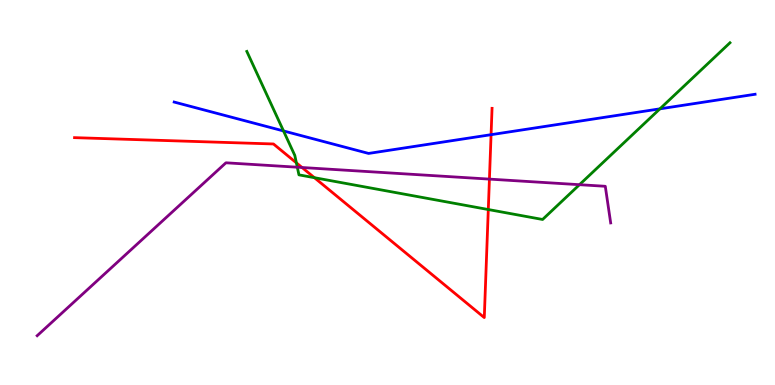[{'lines': ['blue', 'red'], 'intersections': [{'x': 6.34, 'y': 6.5}]}, {'lines': ['green', 'red'], 'intersections': [{'x': 3.82, 'y': 5.77}, {'x': 4.06, 'y': 5.38}, {'x': 6.3, 'y': 4.56}]}, {'lines': ['purple', 'red'], 'intersections': [{'x': 3.9, 'y': 5.65}, {'x': 6.32, 'y': 5.35}]}, {'lines': ['blue', 'green'], 'intersections': [{'x': 3.66, 'y': 6.6}, {'x': 8.52, 'y': 7.17}]}, {'lines': ['blue', 'purple'], 'intersections': []}, {'lines': ['green', 'purple'], 'intersections': [{'x': 3.84, 'y': 5.66}, {'x': 7.48, 'y': 5.2}]}]